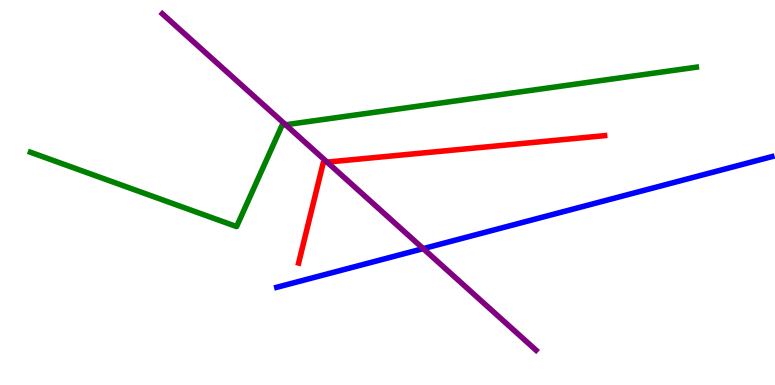[{'lines': ['blue', 'red'], 'intersections': []}, {'lines': ['green', 'red'], 'intersections': []}, {'lines': ['purple', 'red'], 'intersections': [{'x': 4.22, 'y': 5.79}]}, {'lines': ['blue', 'green'], 'intersections': []}, {'lines': ['blue', 'purple'], 'intersections': [{'x': 5.46, 'y': 3.54}]}, {'lines': ['green', 'purple'], 'intersections': [{'x': 3.69, 'y': 6.76}]}]